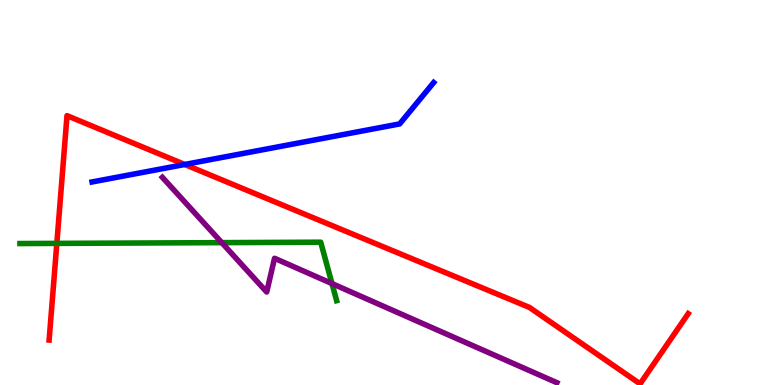[{'lines': ['blue', 'red'], 'intersections': [{'x': 2.38, 'y': 5.73}]}, {'lines': ['green', 'red'], 'intersections': [{'x': 0.733, 'y': 3.68}]}, {'lines': ['purple', 'red'], 'intersections': []}, {'lines': ['blue', 'green'], 'intersections': []}, {'lines': ['blue', 'purple'], 'intersections': []}, {'lines': ['green', 'purple'], 'intersections': [{'x': 2.86, 'y': 3.7}, {'x': 4.28, 'y': 2.63}]}]